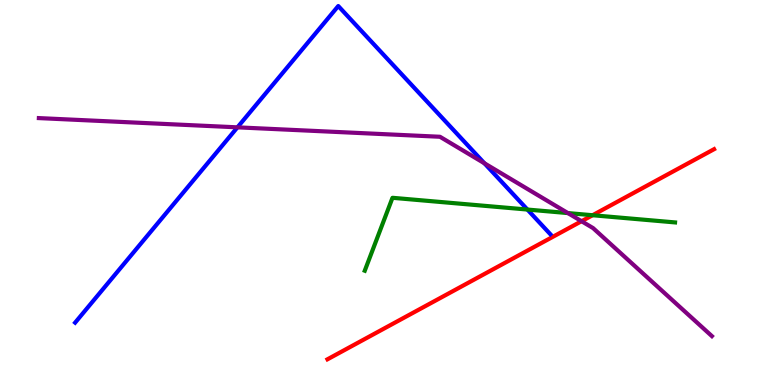[{'lines': ['blue', 'red'], 'intersections': []}, {'lines': ['green', 'red'], 'intersections': [{'x': 7.65, 'y': 4.41}]}, {'lines': ['purple', 'red'], 'intersections': [{'x': 7.5, 'y': 4.25}]}, {'lines': ['blue', 'green'], 'intersections': [{'x': 6.81, 'y': 4.56}]}, {'lines': ['blue', 'purple'], 'intersections': [{'x': 3.06, 'y': 6.69}, {'x': 6.25, 'y': 5.76}]}, {'lines': ['green', 'purple'], 'intersections': [{'x': 7.33, 'y': 4.47}]}]